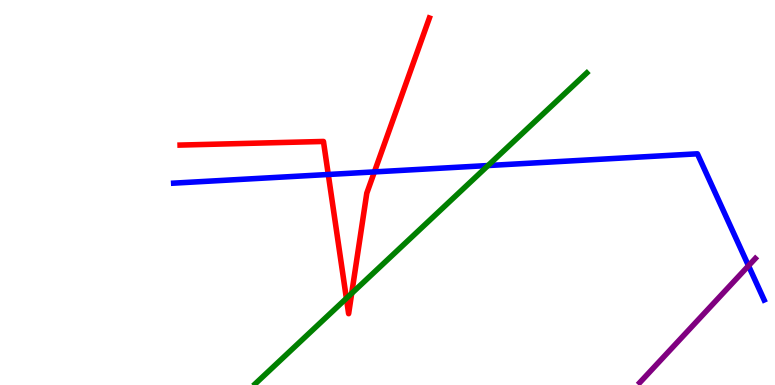[{'lines': ['blue', 'red'], 'intersections': [{'x': 4.24, 'y': 5.47}, {'x': 4.83, 'y': 5.53}]}, {'lines': ['green', 'red'], 'intersections': [{'x': 4.47, 'y': 2.25}, {'x': 4.54, 'y': 2.38}]}, {'lines': ['purple', 'red'], 'intersections': []}, {'lines': ['blue', 'green'], 'intersections': [{'x': 6.3, 'y': 5.7}]}, {'lines': ['blue', 'purple'], 'intersections': [{'x': 9.66, 'y': 3.1}]}, {'lines': ['green', 'purple'], 'intersections': []}]